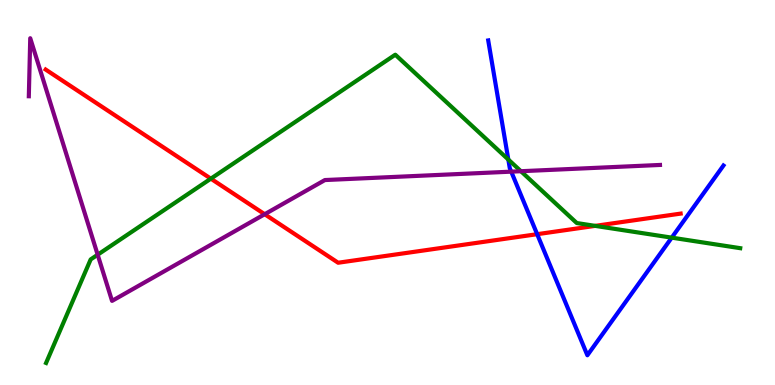[{'lines': ['blue', 'red'], 'intersections': [{'x': 6.93, 'y': 3.92}]}, {'lines': ['green', 'red'], 'intersections': [{'x': 2.72, 'y': 5.36}, {'x': 7.68, 'y': 4.13}]}, {'lines': ['purple', 'red'], 'intersections': [{'x': 3.42, 'y': 4.44}]}, {'lines': ['blue', 'green'], 'intersections': [{'x': 6.56, 'y': 5.86}, {'x': 8.67, 'y': 3.83}]}, {'lines': ['blue', 'purple'], 'intersections': [{'x': 6.6, 'y': 5.54}]}, {'lines': ['green', 'purple'], 'intersections': [{'x': 1.26, 'y': 3.38}, {'x': 6.72, 'y': 5.55}]}]